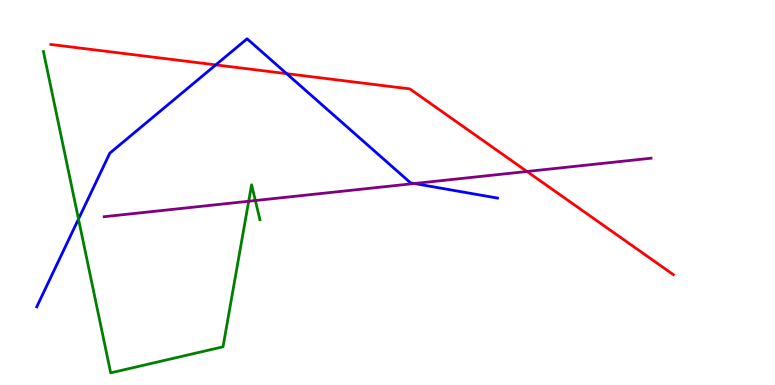[{'lines': ['blue', 'red'], 'intersections': [{'x': 2.78, 'y': 8.31}, {'x': 3.7, 'y': 8.09}]}, {'lines': ['green', 'red'], 'intersections': []}, {'lines': ['purple', 'red'], 'intersections': [{'x': 6.8, 'y': 5.55}]}, {'lines': ['blue', 'green'], 'intersections': [{'x': 1.01, 'y': 4.31}]}, {'lines': ['blue', 'purple'], 'intersections': [{'x': 5.35, 'y': 5.23}]}, {'lines': ['green', 'purple'], 'intersections': [{'x': 3.21, 'y': 4.77}, {'x': 3.29, 'y': 4.79}]}]